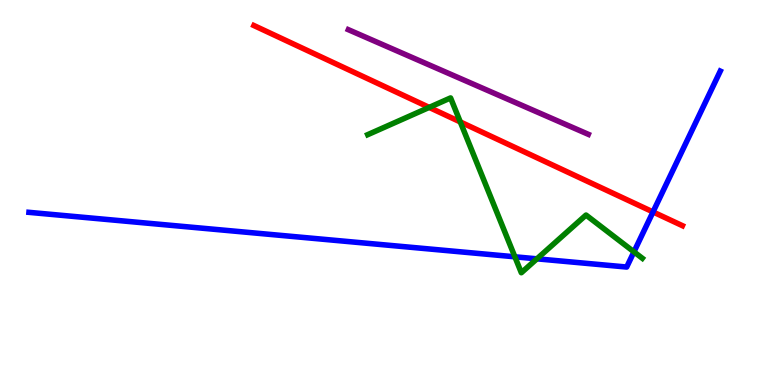[{'lines': ['blue', 'red'], 'intersections': [{'x': 8.43, 'y': 4.5}]}, {'lines': ['green', 'red'], 'intersections': [{'x': 5.54, 'y': 7.21}, {'x': 5.94, 'y': 6.83}]}, {'lines': ['purple', 'red'], 'intersections': []}, {'lines': ['blue', 'green'], 'intersections': [{'x': 6.64, 'y': 3.33}, {'x': 6.93, 'y': 3.28}, {'x': 8.18, 'y': 3.46}]}, {'lines': ['blue', 'purple'], 'intersections': []}, {'lines': ['green', 'purple'], 'intersections': []}]